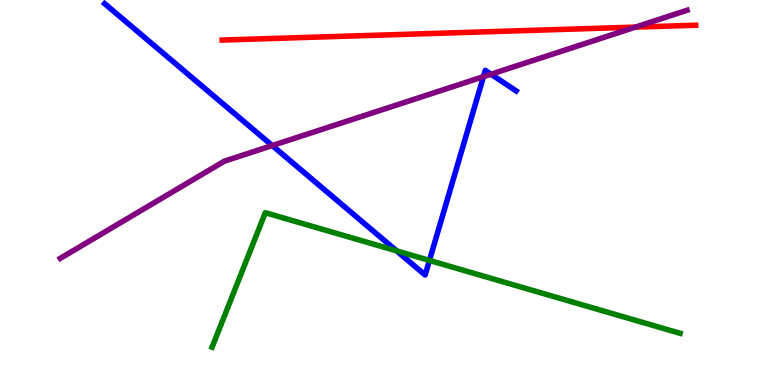[{'lines': ['blue', 'red'], 'intersections': []}, {'lines': ['green', 'red'], 'intersections': []}, {'lines': ['purple', 'red'], 'intersections': [{'x': 8.2, 'y': 9.3}]}, {'lines': ['blue', 'green'], 'intersections': [{'x': 5.12, 'y': 3.48}, {'x': 5.54, 'y': 3.24}]}, {'lines': ['blue', 'purple'], 'intersections': [{'x': 3.51, 'y': 6.22}, {'x': 6.24, 'y': 8.01}, {'x': 6.34, 'y': 8.07}]}, {'lines': ['green', 'purple'], 'intersections': []}]